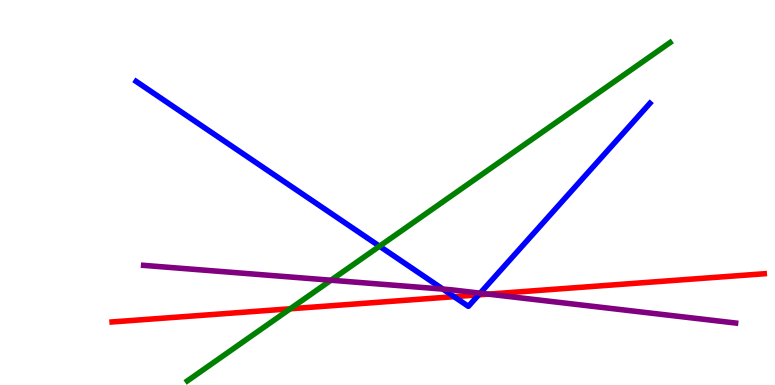[{'lines': ['blue', 'red'], 'intersections': [{'x': 5.86, 'y': 2.29}, {'x': 6.18, 'y': 2.34}]}, {'lines': ['green', 'red'], 'intersections': [{'x': 3.75, 'y': 1.98}]}, {'lines': ['purple', 'red'], 'intersections': [{'x': 6.3, 'y': 2.36}]}, {'lines': ['blue', 'green'], 'intersections': [{'x': 4.9, 'y': 3.61}]}, {'lines': ['blue', 'purple'], 'intersections': [{'x': 5.71, 'y': 2.49}, {'x': 6.2, 'y': 2.39}]}, {'lines': ['green', 'purple'], 'intersections': [{'x': 4.27, 'y': 2.72}]}]